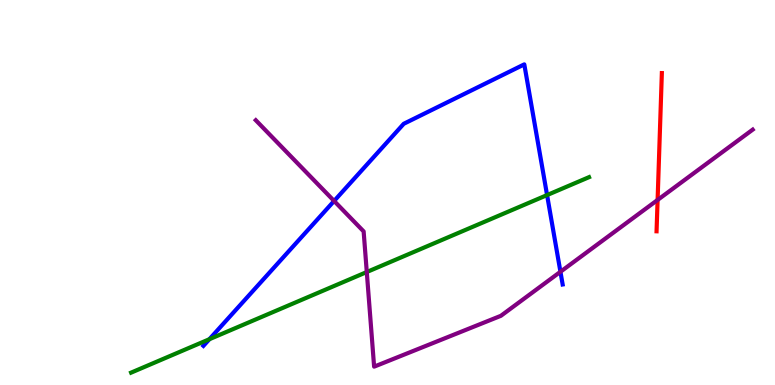[{'lines': ['blue', 'red'], 'intersections': []}, {'lines': ['green', 'red'], 'intersections': []}, {'lines': ['purple', 'red'], 'intersections': [{'x': 8.49, 'y': 4.81}]}, {'lines': ['blue', 'green'], 'intersections': [{'x': 2.7, 'y': 1.19}, {'x': 7.06, 'y': 4.93}]}, {'lines': ['blue', 'purple'], 'intersections': [{'x': 4.31, 'y': 4.78}, {'x': 7.23, 'y': 2.94}]}, {'lines': ['green', 'purple'], 'intersections': [{'x': 4.73, 'y': 2.93}]}]